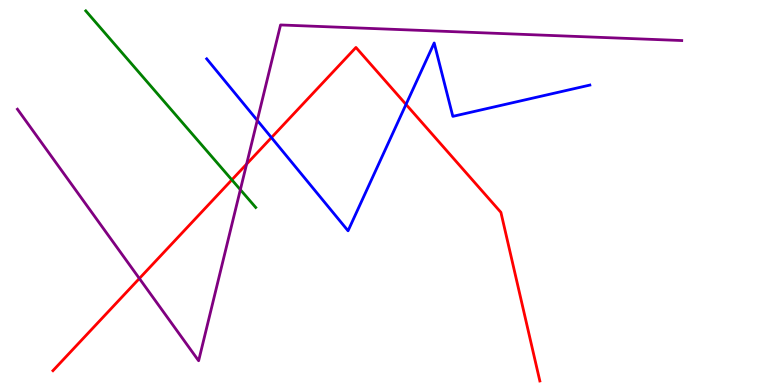[{'lines': ['blue', 'red'], 'intersections': [{'x': 3.5, 'y': 6.43}, {'x': 5.24, 'y': 7.29}]}, {'lines': ['green', 'red'], 'intersections': [{'x': 2.99, 'y': 5.33}]}, {'lines': ['purple', 'red'], 'intersections': [{'x': 1.8, 'y': 2.77}, {'x': 3.18, 'y': 5.74}]}, {'lines': ['blue', 'green'], 'intersections': []}, {'lines': ['blue', 'purple'], 'intersections': [{'x': 3.32, 'y': 6.87}]}, {'lines': ['green', 'purple'], 'intersections': [{'x': 3.1, 'y': 5.07}]}]